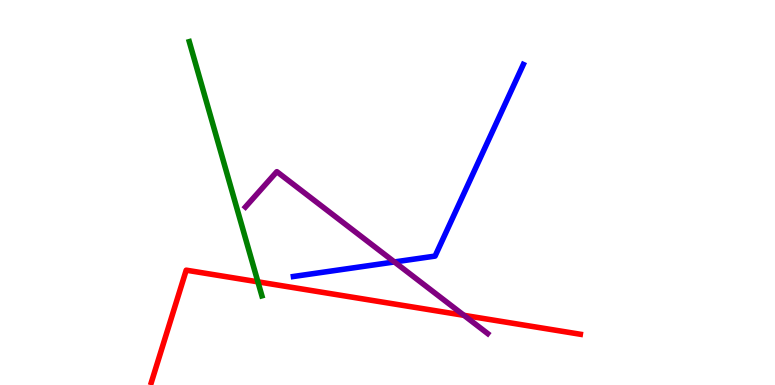[{'lines': ['blue', 'red'], 'intersections': []}, {'lines': ['green', 'red'], 'intersections': [{'x': 3.33, 'y': 2.68}]}, {'lines': ['purple', 'red'], 'intersections': [{'x': 5.99, 'y': 1.81}]}, {'lines': ['blue', 'green'], 'intersections': []}, {'lines': ['blue', 'purple'], 'intersections': [{'x': 5.09, 'y': 3.2}]}, {'lines': ['green', 'purple'], 'intersections': []}]